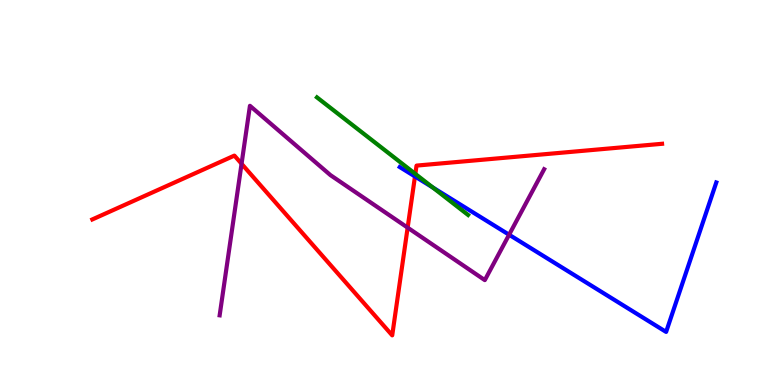[{'lines': ['blue', 'red'], 'intersections': [{'x': 5.35, 'y': 5.42}]}, {'lines': ['green', 'red'], 'intersections': [{'x': 5.36, 'y': 5.48}]}, {'lines': ['purple', 'red'], 'intersections': [{'x': 3.12, 'y': 5.75}, {'x': 5.26, 'y': 4.09}]}, {'lines': ['blue', 'green'], 'intersections': [{'x': 5.58, 'y': 5.13}]}, {'lines': ['blue', 'purple'], 'intersections': [{'x': 6.57, 'y': 3.9}]}, {'lines': ['green', 'purple'], 'intersections': []}]